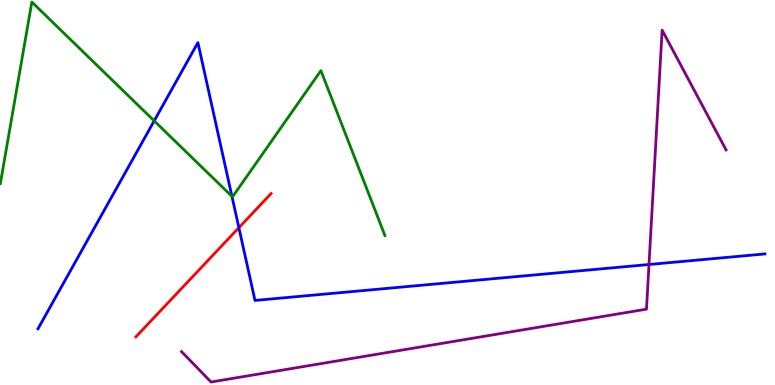[{'lines': ['blue', 'red'], 'intersections': [{'x': 3.08, 'y': 4.09}]}, {'lines': ['green', 'red'], 'intersections': []}, {'lines': ['purple', 'red'], 'intersections': []}, {'lines': ['blue', 'green'], 'intersections': [{'x': 1.99, 'y': 6.86}, {'x': 2.99, 'y': 4.9}]}, {'lines': ['blue', 'purple'], 'intersections': [{'x': 8.37, 'y': 3.13}]}, {'lines': ['green', 'purple'], 'intersections': []}]